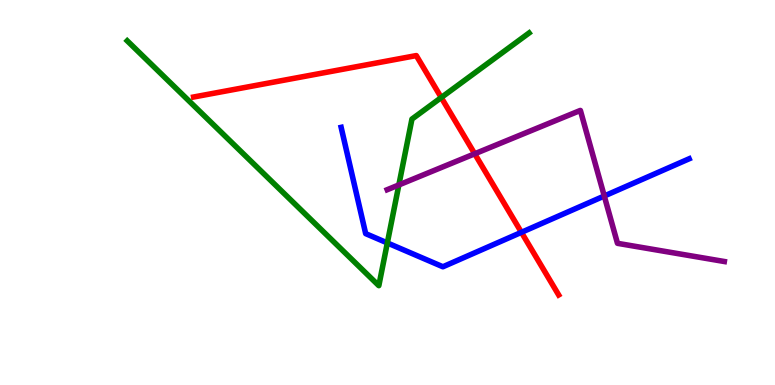[{'lines': ['blue', 'red'], 'intersections': [{'x': 6.73, 'y': 3.97}]}, {'lines': ['green', 'red'], 'intersections': [{'x': 5.69, 'y': 7.47}]}, {'lines': ['purple', 'red'], 'intersections': [{'x': 6.13, 'y': 6.01}]}, {'lines': ['blue', 'green'], 'intersections': [{'x': 5.0, 'y': 3.69}]}, {'lines': ['blue', 'purple'], 'intersections': [{'x': 7.8, 'y': 4.91}]}, {'lines': ['green', 'purple'], 'intersections': [{'x': 5.15, 'y': 5.2}]}]